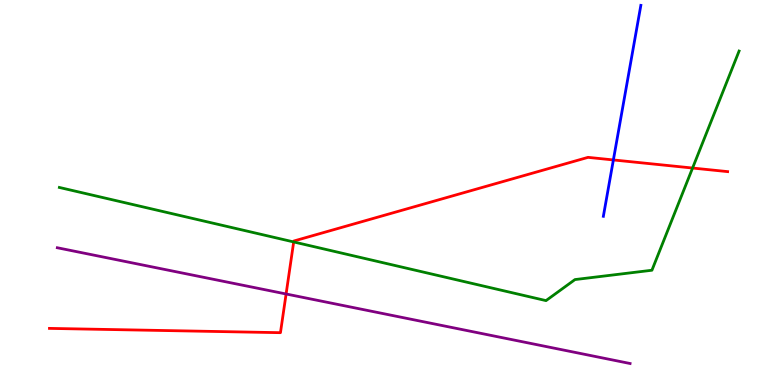[{'lines': ['blue', 'red'], 'intersections': [{'x': 7.91, 'y': 5.85}]}, {'lines': ['green', 'red'], 'intersections': [{'x': 3.79, 'y': 3.72}, {'x': 8.94, 'y': 5.64}]}, {'lines': ['purple', 'red'], 'intersections': [{'x': 3.69, 'y': 2.36}]}, {'lines': ['blue', 'green'], 'intersections': []}, {'lines': ['blue', 'purple'], 'intersections': []}, {'lines': ['green', 'purple'], 'intersections': []}]